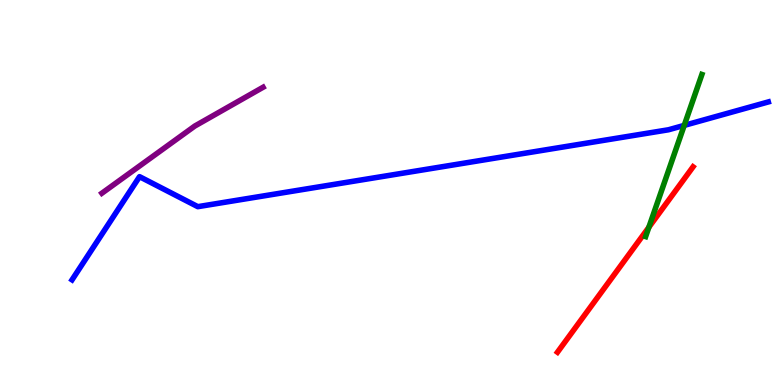[{'lines': ['blue', 'red'], 'intersections': []}, {'lines': ['green', 'red'], 'intersections': [{'x': 8.37, 'y': 4.1}]}, {'lines': ['purple', 'red'], 'intersections': []}, {'lines': ['blue', 'green'], 'intersections': [{'x': 8.83, 'y': 6.74}]}, {'lines': ['blue', 'purple'], 'intersections': []}, {'lines': ['green', 'purple'], 'intersections': []}]